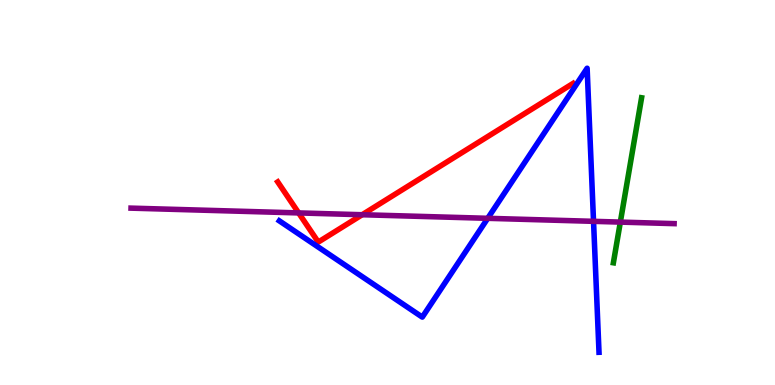[{'lines': ['blue', 'red'], 'intersections': []}, {'lines': ['green', 'red'], 'intersections': []}, {'lines': ['purple', 'red'], 'intersections': [{'x': 3.85, 'y': 4.47}, {'x': 4.67, 'y': 4.42}]}, {'lines': ['blue', 'green'], 'intersections': []}, {'lines': ['blue', 'purple'], 'intersections': [{'x': 6.29, 'y': 4.33}, {'x': 7.66, 'y': 4.25}]}, {'lines': ['green', 'purple'], 'intersections': [{'x': 8.0, 'y': 4.23}]}]